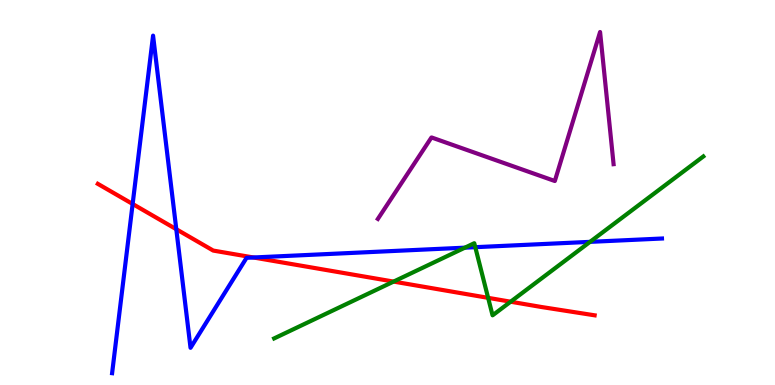[{'lines': ['blue', 'red'], 'intersections': [{'x': 1.71, 'y': 4.7}, {'x': 2.27, 'y': 4.05}, {'x': 3.27, 'y': 3.31}]}, {'lines': ['green', 'red'], 'intersections': [{'x': 5.08, 'y': 2.69}, {'x': 6.3, 'y': 2.26}, {'x': 6.59, 'y': 2.16}]}, {'lines': ['purple', 'red'], 'intersections': []}, {'lines': ['blue', 'green'], 'intersections': [{'x': 6.0, 'y': 3.57}, {'x': 6.13, 'y': 3.58}, {'x': 7.61, 'y': 3.72}]}, {'lines': ['blue', 'purple'], 'intersections': []}, {'lines': ['green', 'purple'], 'intersections': []}]